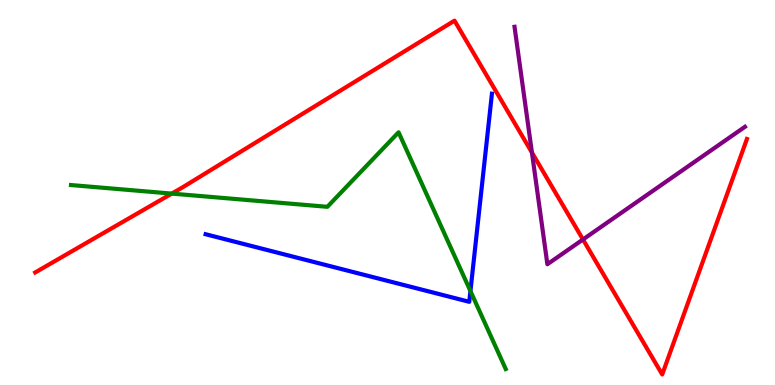[{'lines': ['blue', 'red'], 'intersections': []}, {'lines': ['green', 'red'], 'intersections': [{'x': 2.22, 'y': 4.97}]}, {'lines': ['purple', 'red'], 'intersections': [{'x': 6.86, 'y': 6.04}, {'x': 7.52, 'y': 3.78}]}, {'lines': ['blue', 'green'], 'intersections': [{'x': 6.07, 'y': 2.44}]}, {'lines': ['blue', 'purple'], 'intersections': []}, {'lines': ['green', 'purple'], 'intersections': []}]